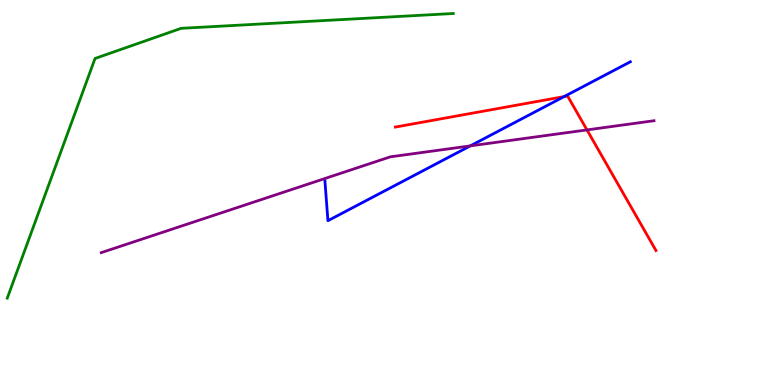[{'lines': ['blue', 'red'], 'intersections': [{'x': 7.28, 'y': 7.49}]}, {'lines': ['green', 'red'], 'intersections': []}, {'lines': ['purple', 'red'], 'intersections': [{'x': 7.57, 'y': 6.63}]}, {'lines': ['blue', 'green'], 'intersections': []}, {'lines': ['blue', 'purple'], 'intersections': [{'x': 6.07, 'y': 6.21}]}, {'lines': ['green', 'purple'], 'intersections': []}]